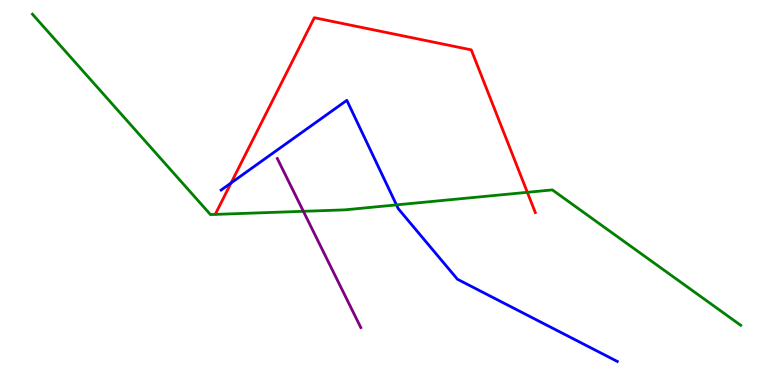[{'lines': ['blue', 'red'], 'intersections': [{'x': 2.98, 'y': 5.25}]}, {'lines': ['green', 'red'], 'intersections': [{'x': 6.8, 'y': 5.0}]}, {'lines': ['purple', 'red'], 'intersections': []}, {'lines': ['blue', 'green'], 'intersections': [{'x': 5.12, 'y': 4.68}]}, {'lines': ['blue', 'purple'], 'intersections': []}, {'lines': ['green', 'purple'], 'intersections': [{'x': 3.91, 'y': 4.51}]}]